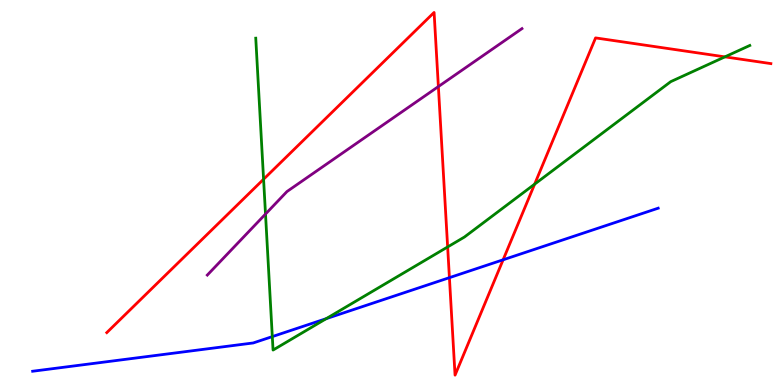[{'lines': ['blue', 'red'], 'intersections': [{'x': 5.8, 'y': 2.79}, {'x': 6.49, 'y': 3.25}]}, {'lines': ['green', 'red'], 'intersections': [{'x': 3.4, 'y': 5.34}, {'x': 5.78, 'y': 3.59}, {'x': 6.9, 'y': 5.22}, {'x': 9.35, 'y': 8.52}]}, {'lines': ['purple', 'red'], 'intersections': [{'x': 5.66, 'y': 7.75}]}, {'lines': ['blue', 'green'], 'intersections': [{'x': 3.51, 'y': 1.26}, {'x': 4.21, 'y': 1.72}]}, {'lines': ['blue', 'purple'], 'intersections': []}, {'lines': ['green', 'purple'], 'intersections': [{'x': 3.43, 'y': 4.44}]}]